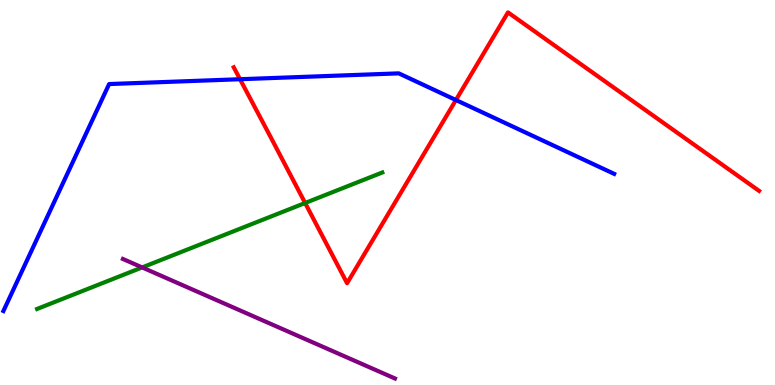[{'lines': ['blue', 'red'], 'intersections': [{'x': 3.1, 'y': 7.94}, {'x': 5.88, 'y': 7.4}]}, {'lines': ['green', 'red'], 'intersections': [{'x': 3.94, 'y': 4.73}]}, {'lines': ['purple', 'red'], 'intersections': []}, {'lines': ['blue', 'green'], 'intersections': []}, {'lines': ['blue', 'purple'], 'intersections': []}, {'lines': ['green', 'purple'], 'intersections': [{'x': 1.83, 'y': 3.05}]}]